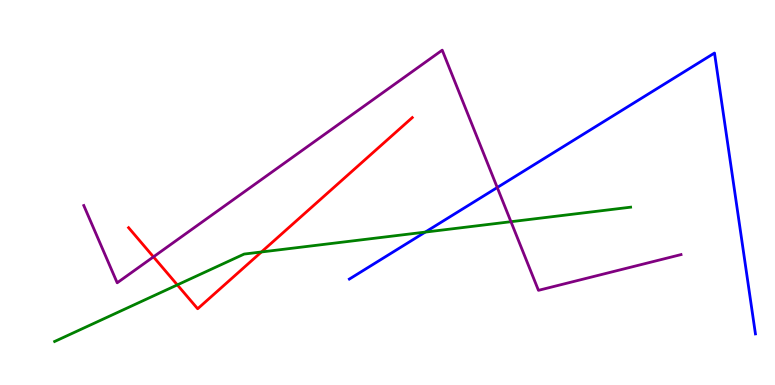[{'lines': ['blue', 'red'], 'intersections': []}, {'lines': ['green', 'red'], 'intersections': [{'x': 2.29, 'y': 2.6}, {'x': 3.37, 'y': 3.46}]}, {'lines': ['purple', 'red'], 'intersections': [{'x': 1.98, 'y': 3.33}]}, {'lines': ['blue', 'green'], 'intersections': [{'x': 5.49, 'y': 3.97}]}, {'lines': ['blue', 'purple'], 'intersections': [{'x': 6.42, 'y': 5.13}]}, {'lines': ['green', 'purple'], 'intersections': [{'x': 6.59, 'y': 4.24}]}]